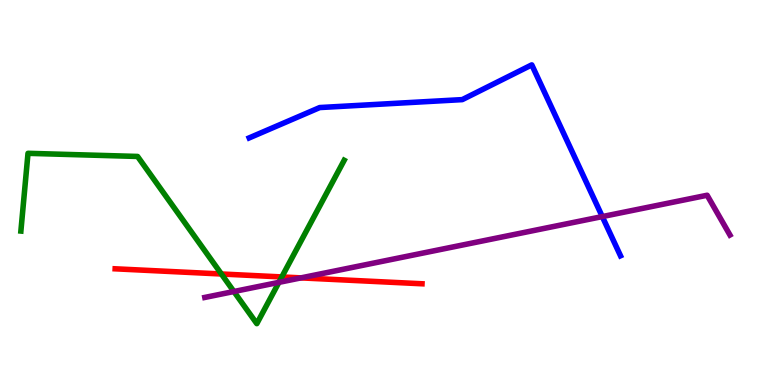[{'lines': ['blue', 'red'], 'intersections': []}, {'lines': ['green', 'red'], 'intersections': [{'x': 2.86, 'y': 2.88}, {'x': 3.64, 'y': 2.81}]}, {'lines': ['purple', 'red'], 'intersections': [{'x': 3.88, 'y': 2.78}]}, {'lines': ['blue', 'green'], 'intersections': []}, {'lines': ['blue', 'purple'], 'intersections': [{'x': 7.77, 'y': 4.37}]}, {'lines': ['green', 'purple'], 'intersections': [{'x': 3.02, 'y': 2.43}, {'x': 3.6, 'y': 2.67}]}]